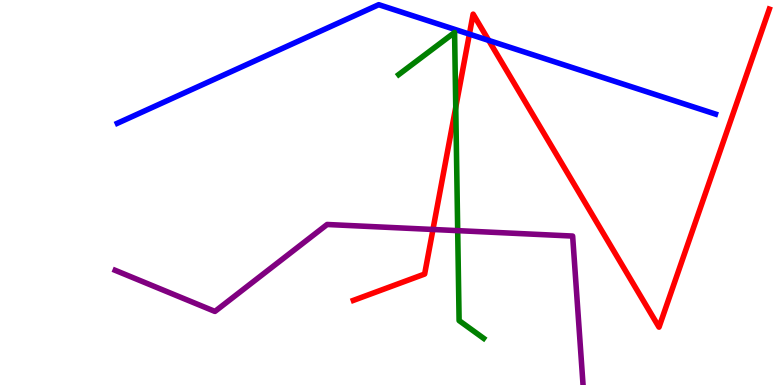[{'lines': ['blue', 'red'], 'intersections': [{'x': 6.06, 'y': 9.11}, {'x': 6.31, 'y': 8.95}]}, {'lines': ['green', 'red'], 'intersections': [{'x': 5.88, 'y': 7.21}]}, {'lines': ['purple', 'red'], 'intersections': [{'x': 5.59, 'y': 4.04}]}, {'lines': ['blue', 'green'], 'intersections': []}, {'lines': ['blue', 'purple'], 'intersections': []}, {'lines': ['green', 'purple'], 'intersections': [{'x': 5.91, 'y': 4.01}]}]